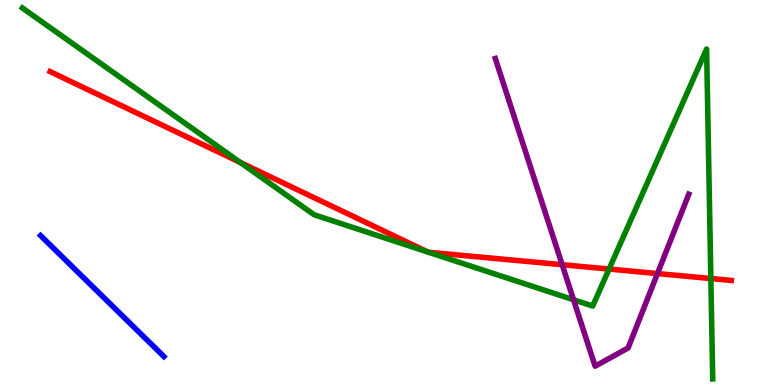[{'lines': ['blue', 'red'], 'intersections': []}, {'lines': ['green', 'red'], 'intersections': [{'x': 3.1, 'y': 5.78}, {'x': 5.52, 'y': 3.45}, {'x': 5.53, 'y': 3.45}, {'x': 7.86, 'y': 3.01}, {'x': 9.17, 'y': 2.77}]}, {'lines': ['purple', 'red'], 'intersections': [{'x': 7.25, 'y': 3.12}, {'x': 8.48, 'y': 2.89}]}, {'lines': ['blue', 'green'], 'intersections': []}, {'lines': ['blue', 'purple'], 'intersections': []}, {'lines': ['green', 'purple'], 'intersections': [{'x': 7.4, 'y': 2.21}]}]